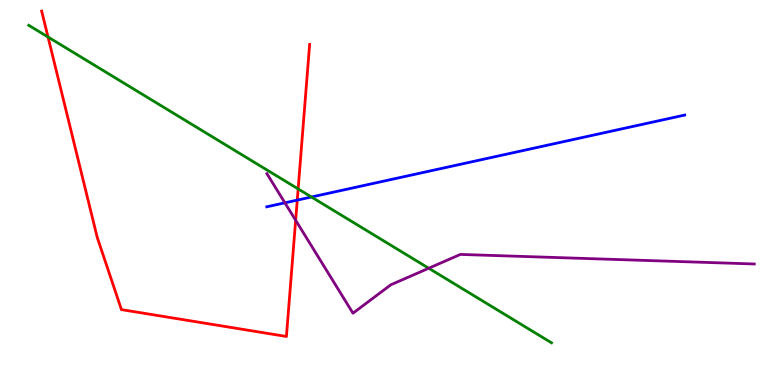[{'lines': ['blue', 'red'], 'intersections': [{'x': 3.84, 'y': 4.8}]}, {'lines': ['green', 'red'], 'intersections': [{'x': 0.62, 'y': 9.04}, {'x': 3.85, 'y': 5.09}]}, {'lines': ['purple', 'red'], 'intersections': [{'x': 3.81, 'y': 4.28}]}, {'lines': ['blue', 'green'], 'intersections': [{'x': 4.02, 'y': 4.88}]}, {'lines': ['blue', 'purple'], 'intersections': [{'x': 3.68, 'y': 4.73}]}, {'lines': ['green', 'purple'], 'intersections': [{'x': 5.53, 'y': 3.03}]}]